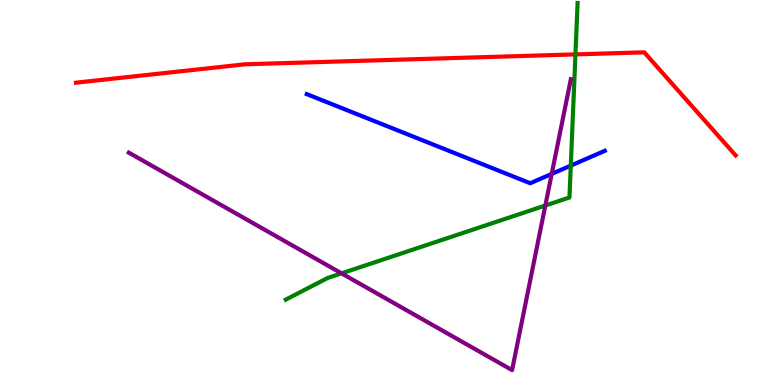[{'lines': ['blue', 'red'], 'intersections': []}, {'lines': ['green', 'red'], 'intersections': [{'x': 7.43, 'y': 8.59}]}, {'lines': ['purple', 'red'], 'intersections': []}, {'lines': ['blue', 'green'], 'intersections': [{'x': 7.36, 'y': 5.7}]}, {'lines': ['blue', 'purple'], 'intersections': [{'x': 7.12, 'y': 5.48}]}, {'lines': ['green', 'purple'], 'intersections': [{'x': 4.41, 'y': 2.9}, {'x': 7.04, 'y': 4.66}]}]